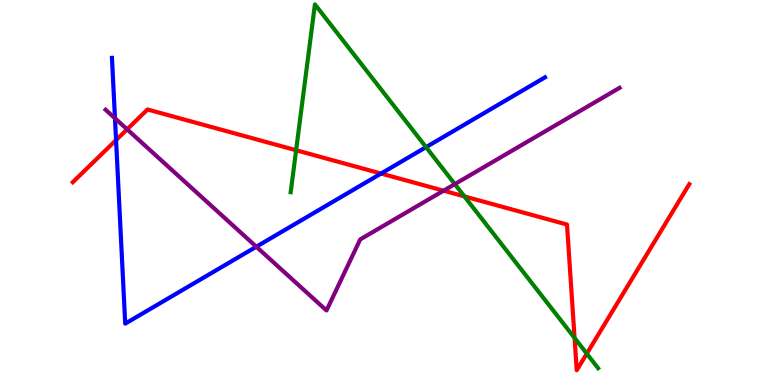[{'lines': ['blue', 'red'], 'intersections': [{'x': 1.5, 'y': 6.36}, {'x': 4.92, 'y': 5.49}]}, {'lines': ['green', 'red'], 'intersections': [{'x': 3.82, 'y': 6.1}, {'x': 5.99, 'y': 4.9}, {'x': 7.41, 'y': 1.22}, {'x': 7.57, 'y': 0.815}]}, {'lines': ['purple', 'red'], 'intersections': [{'x': 1.64, 'y': 6.64}, {'x': 5.72, 'y': 5.05}]}, {'lines': ['blue', 'green'], 'intersections': [{'x': 5.5, 'y': 6.18}]}, {'lines': ['blue', 'purple'], 'intersections': [{'x': 1.48, 'y': 6.93}, {'x': 3.31, 'y': 3.59}]}, {'lines': ['green', 'purple'], 'intersections': [{'x': 5.87, 'y': 5.22}]}]